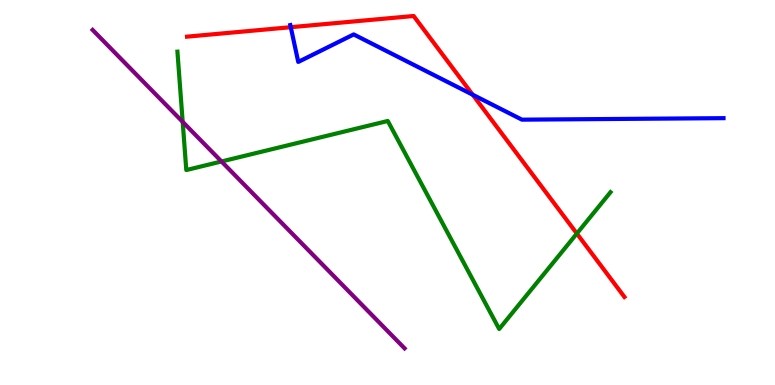[{'lines': ['blue', 'red'], 'intersections': [{'x': 3.75, 'y': 9.29}, {'x': 6.1, 'y': 7.54}]}, {'lines': ['green', 'red'], 'intersections': [{'x': 7.44, 'y': 3.93}]}, {'lines': ['purple', 'red'], 'intersections': []}, {'lines': ['blue', 'green'], 'intersections': []}, {'lines': ['blue', 'purple'], 'intersections': []}, {'lines': ['green', 'purple'], 'intersections': [{'x': 2.36, 'y': 6.83}, {'x': 2.86, 'y': 5.81}]}]